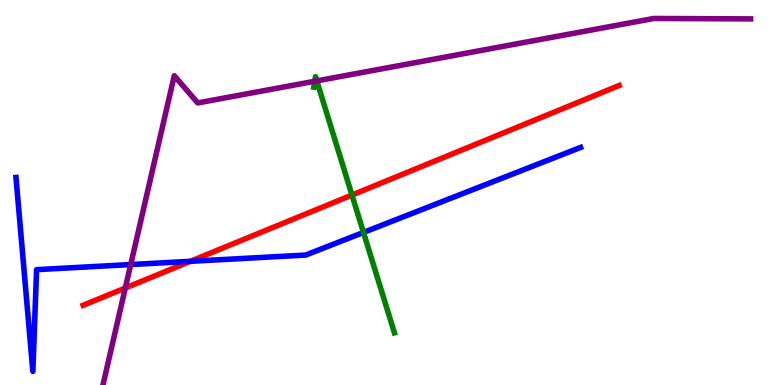[{'lines': ['blue', 'red'], 'intersections': [{'x': 2.46, 'y': 3.21}]}, {'lines': ['green', 'red'], 'intersections': [{'x': 4.54, 'y': 4.93}]}, {'lines': ['purple', 'red'], 'intersections': [{'x': 1.62, 'y': 2.52}]}, {'lines': ['blue', 'green'], 'intersections': [{'x': 4.69, 'y': 3.96}]}, {'lines': ['blue', 'purple'], 'intersections': [{'x': 1.69, 'y': 3.13}]}, {'lines': ['green', 'purple'], 'intersections': [{'x': 4.06, 'y': 7.89}, {'x': 4.09, 'y': 7.9}]}]